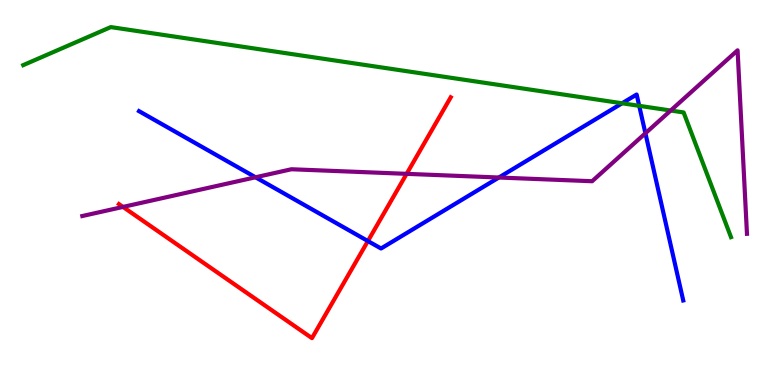[{'lines': ['blue', 'red'], 'intersections': [{'x': 4.75, 'y': 3.74}]}, {'lines': ['green', 'red'], 'intersections': []}, {'lines': ['purple', 'red'], 'intersections': [{'x': 1.59, 'y': 4.63}, {'x': 5.25, 'y': 5.48}]}, {'lines': ['blue', 'green'], 'intersections': [{'x': 8.03, 'y': 7.32}, {'x': 8.25, 'y': 7.25}]}, {'lines': ['blue', 'purple'], 'intersections': [{'x': 3.3, 'y': 5.4}, {'x': 6.44, 'y': 5.39}, {'x': 8.33, 'y': 6.54}]}, {'lines': ['green', 'purple'], 'intersections': [{'x': 8.65, 'y': 7.13}]}]